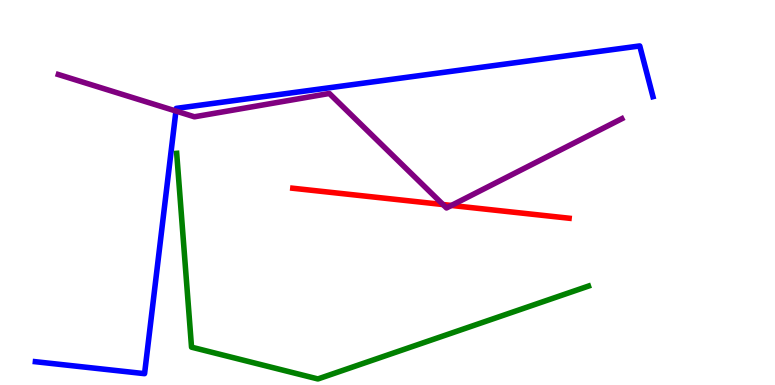[{'lines': ['blue', 'red'], 'intersections': []}, {'lines': ['green', 'red'], 'intersections': []}, {'lines': ['purple', 'red'], 'intersections': [{'x': 5.72, 'y': 4.69}, {'x': 5.82, 'y': 4.66}]}, {'lines': ['blue', 'green'], 'intersections': []}, {'lines': ['blue', 'purple'], 'intersections': [{'x': 2.27, 'y': 7.12}]}, {'lines': ['green', 'purple'], 'intersections': []}]